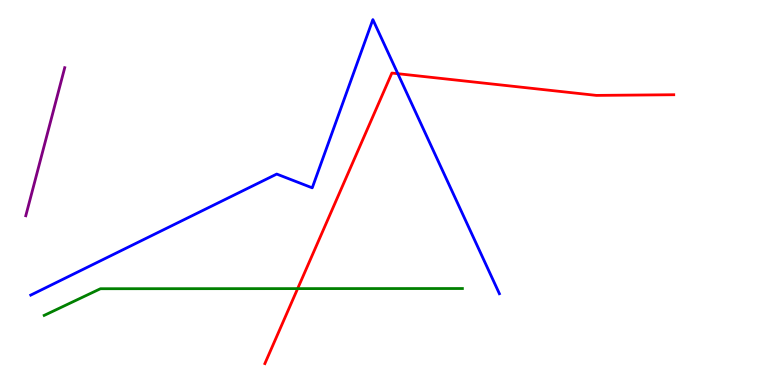[{'lines': ['blue', 'red'], 'intersections': [{'x': 5.13, 'y': 8.09}]}, {'lines': ['green', 'red'], 'intersections': [{'x': 3.84, 'y': 2.5}]}, {'lines': ['purple', 'red'], 'intersections': []}, {'lines': ['blue', 'green'], 'intersections': []}, {'lines': ['blue', 'purple'], 'intersections': []}, {'lines': ['green', 'purple'], 'intersections': []}]